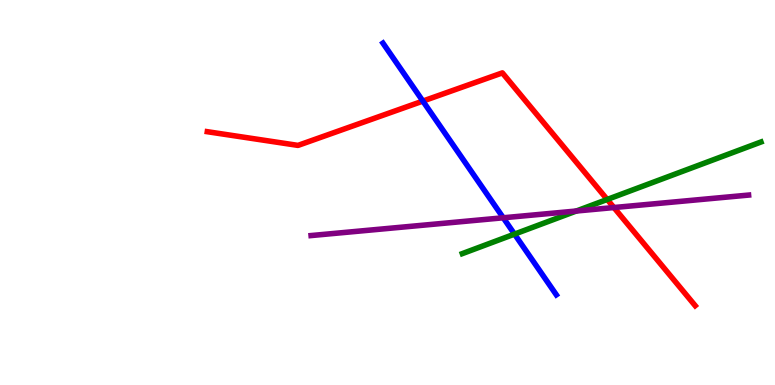[{'lines': ['blue', 'red'], 'intersections': [{'x': 5.46, 'y': 7.37}]}, {'lines': ['green', 'red'], 'intersections': [{'x': 7.84, 'y': 4.82}]}, {'lines': ['purple', 'red'], 'intersections': [{'x': 7.92, 'y': 4.61}]}, {'lines': ['blue', 'green'], 'intersections': [{'x': 6.64, 'y': 3.92}]}, {'lines': ['blue', 'purple'], 'intersections': [{'x': 6.49, 'y': 4.34}]}, {'lines': ['green', 'purple'], 'intersections': [{'x': 7.44, 'y': 4.52}]}]